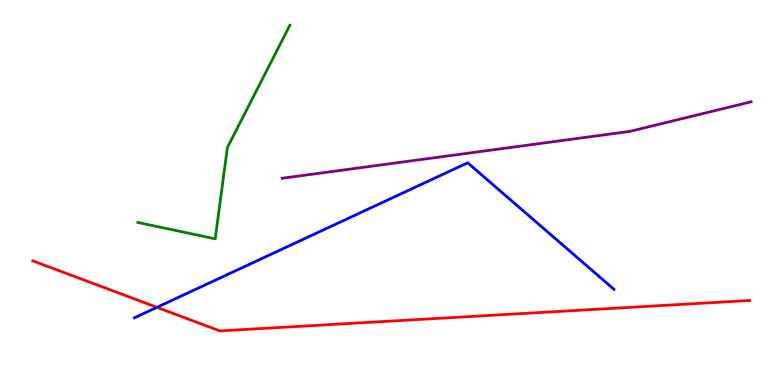[{'lines': ['blue', 'red'], 'intersections': [{'x': 2.03, 'y': 2.02}]}, {'lines': ['green', 'red'], 'intersections': []}, {'lines': ['purple', 'red'], 'intersections': []}, {'lines': ['blue', 'green'], 'intersections': []}, {'lines': ['blue', 'purple'], 'intersections': []}, {'lines': ['green', 'purple'], 'intersections': []}]